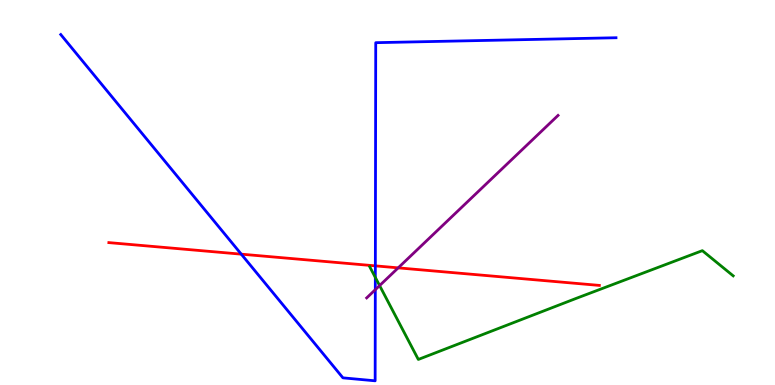[{'lines': ['blue', 'red'], 'intersections': [{'x': 3.11, 'y': 3.4}, {'x': 4.84, 'y': 3.09}]}, {'lines': ['green', 'red'], 'intersections': []}, {'lines': ['purple', 'red'], 'intersections': [{'x': 5.14, 'y': 3.04}]}, {'lines': ['blue', 'green'], 'intersections': [{'x': 4.84, 'y': 2.79}]}, {'lines': ['blue', 'purple'], 'intersections': [{'x': 4.84, 'y': 2.48}]}, {'lines': ['green', 'purple'], 'intersections': [{'x': 4.9, 'y': 2.58}]}]